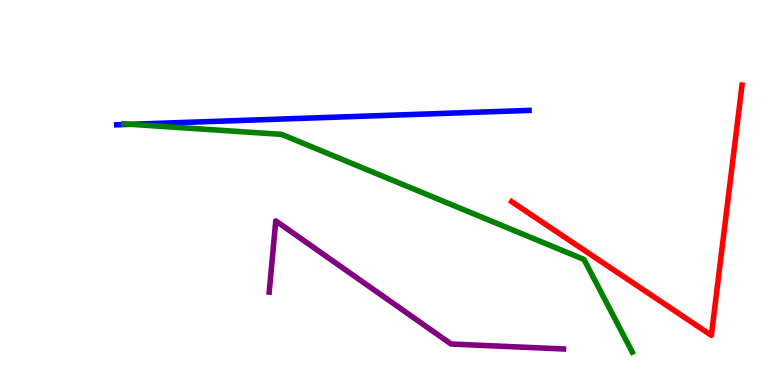[{'lines': ['blue', 'red'], 'intersections': []}, {'lines': ['green', 'red'], 'intersections': []}, {'lines': ['purple', 'red'], 'intersections': []}, {'lines': ['blue', 'green'], 'intersections': [{'x': 1.69, 'y': 6.77}]}, {'lines': ['blue', 'purple'], 'intersections': []}, {'lines': ['green', 'purple'], 'intersections': []}]